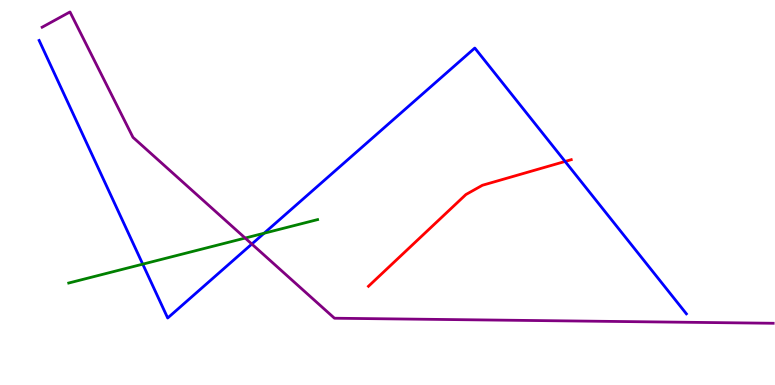[{'lines': ['blue', 'red'], 'intersections': [{'x': 7.29, 'y': 5.81}]}, {'lines': ['green', 'red'], 'intersections': []}, {'lines': ['purple', 'red'], 'intersections': []}, {'lines': ['blue', 'green'], 'intersections': [{'x': 1.84, 'y': 3.14}, {'x': 3.41, 'y': 3.94}]}, {'lines': ['blue', 'purple'], 'intersections': [{'x': 3.25, 'y': 3.66}]}, {'lines': ['green', 'purple'], 'intersections': [{'x': 3.16, 'y': 3.82}]}]